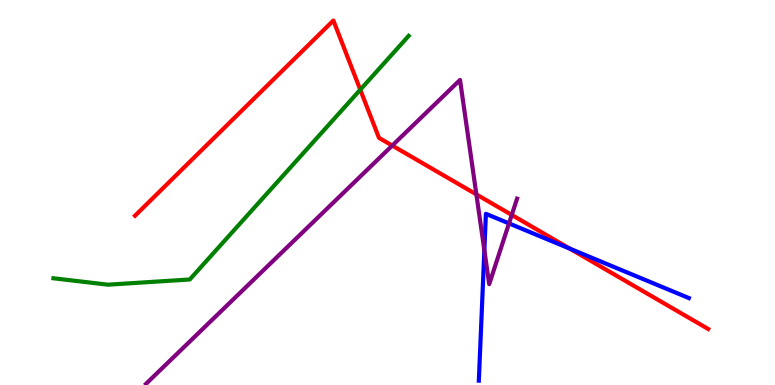[{'lines': ['blue', 'red'], 'intersections': [{'x': 7.35, 'y': 3.54}]}, {'lines': ['green', 'red'], 'intersections': [{'x': 4.65, 'y': 7.67}]}, {'lines': ['purple', 'red'], 'intersections': [{'x': 5.06, 'y': 6.22}, {'x': 6.15, 'y': 4.95}, {'x': 6.6, 'y': 4.42}]}, {'lines': ['blue', 'green'], 'intersections': []}, {'lines': ['blue', 'purple'], 'intersections': [{'x': 6.25, 'y': 3.5}, {'x': 6.57, 'y': 4.2}]}, {'lines': ['green', 'purple'], 'intersections': []}]